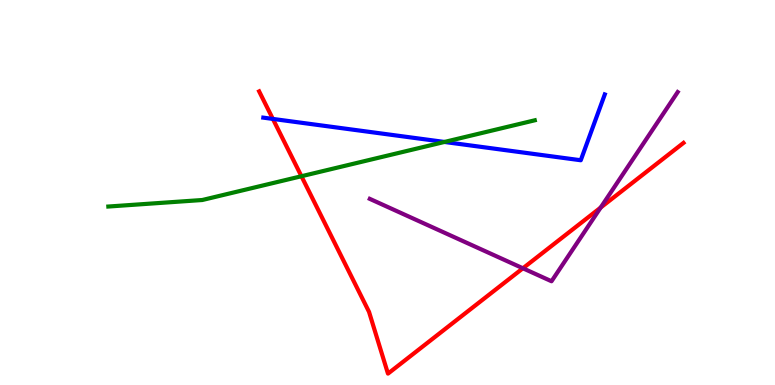[{'lines': ['blue', 'red'], 'intersections': [{'x': 3.52, 'y': 6.91}]}, {'lines': ['green', 'red'], 'intersections': [{'x': 3.89, 'y': 5.42}]}, {'lines': ['purple', 'red'], 'intersections': [{'x': 6.75, 'y': 3.03}, {'x': 7.75, 'y': 4.61}]}, {'lines': ['blue', 'green'], 'intersections': [{'x': 5.73, 'y': 6.31}]}, {'lines': ['blue', 'purple'], 'intersections': []}, {'lines': ['green', 'purple'], 'intersections': []}]